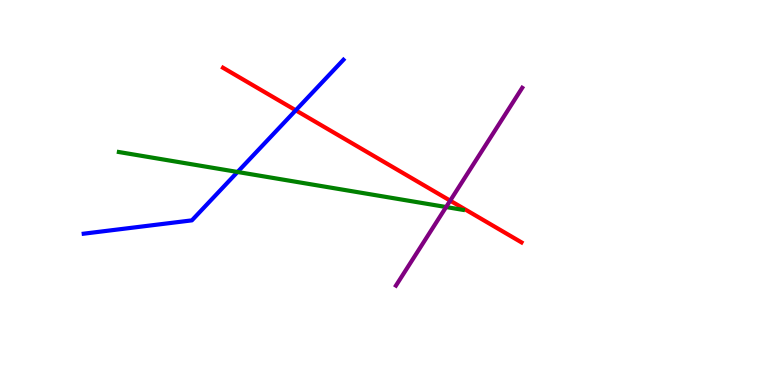[{'lines': ['blue', 'red'], 'intersections': [{'x': 3.82, 'y': 7.13}]}, {'lines': ['green', 'red'], 'intersections': []}, {'lines': ['purple', 'red'], 'intersections': [{'x': 5.81, 'y': 4.79}]}, {'lines': ['blue', 'green'], 'intersections': [{'x': 3.07, 'y': 5.53}]}, {'lines': ['blue', 'purple'], 'intersections': []}, {'lines': ['green', 'purple'], 'intersections': [{'x': 5.76, 'y': 4.62}]}]